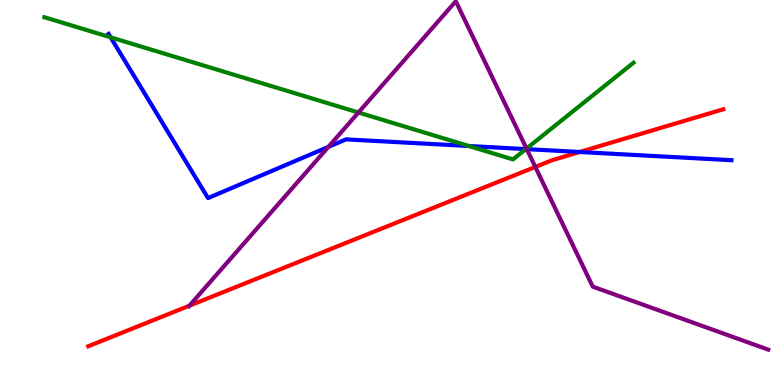[{'lines': ['blue', 'red'], 'intersections': [{'x': 7.48, 'y': 6.05}]}, {'lines': ['green', 'red'], 'intersections': []}, {'lines': ['purple', 'red'], 'intersections': [{'x': 2.44, 'y': 2.06}, {'x': 6.91, 'y': 5.66}]}, {'lines': ['blue', 'green'], 'intersections': [{'x': 1.43, 'y': 9.03}, {'x': 6.05, 'y': 6.21}, {'x': 6.79, 'y': 6.13}]}, {'lines': ['blue', 'purple'], 'intersections': [{'x': 4.24, 'y': 6.19}, {'x': 6.8, 'y': 6.13}]}, {'lines': ['green', 'purple'], 'intersections': [{'x': 4.63, 'y': 7.08}, {'x': 6.79, 'y': 6.14}]}]